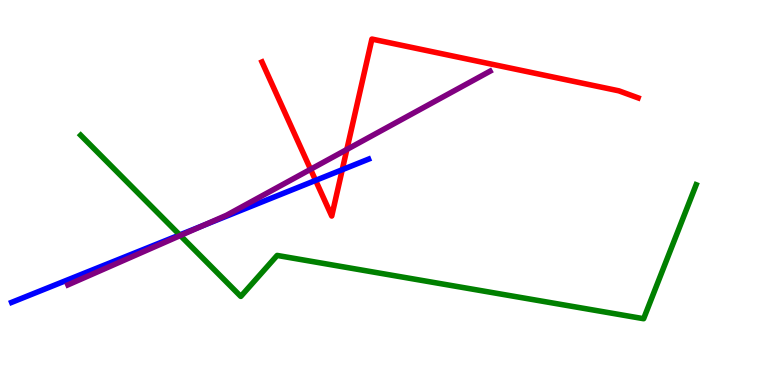[{'lines': ['blue', 'red'], 'intersections': [{'x': 4.07, 'y': 5.31}, {'x': 4.42, 'y': 5.59}]}, {'lines': ['green', 'red'], 'intersections': []}, {'lines': ['purple', 'red'], 'intersections': [{'x': 4.01, 'y': 5.6}, {'x': 4.48, 'y': 6.12}]}, {'lines': ['blue', 'green'], 'intersections': [{'x': 2.32, 'y': 3.9}]}, {'lines': ['blue', 'purple'], 'intersections': [{'x': 2.62, 'y': 4.14}]}, {'lines': ['green', 'purple'], 'intersections': [{'x': 2.33, 'y': 3.88}]}]